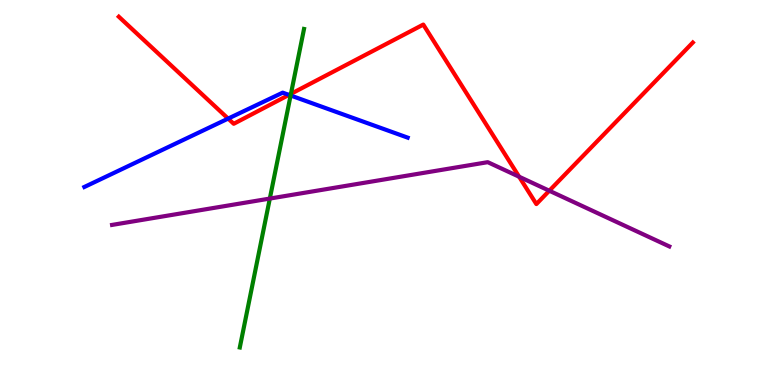[{'lines': ['blue', 'red'], 'intersections': [{'x': 2.94, 'y': 6.92}, {'x': 3.73, 'y': 7.54}]}, {'lines': ['green', 'red'], 'intersections': [{'x': 3.75, 'y': 7.56}]}, {'lines': ['purple', 'red'], 'intersections': [{'x': 6.7, 'y': 5.41}, {'x': 7.09, 'y': 5.05}]}, {'lines': ['blue', 'green'], 'intersections': [{'x': 3.75, 'y': 7.52}]}, {'lines': ['blue', 'purple'], 'intersections': []}, {'lines': ['green', 'purple'], 'intersections': [{'x': 3.48, 'y': 4.84}]}]